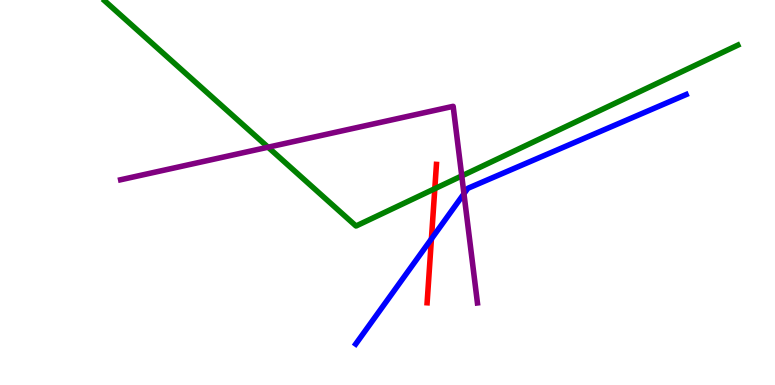[{'lines': ['blue', 'red'], 'intersections': [{'x': 5.57, 'y': 3.79}]}, {'lines': ['green', 'red'], 'intersections': [{'x': 5.61, 'y': 5.1}]}, {'lines': ['purple', 'red'], 'intersections': []}, {'lines': ['blue', 'green'], 'intersections': []}, {'lines': ['blue', 'purple'], 'intersections': [{'x': 5.99, 'y': 4.97}]}, {'lines': ['green', 'purple'], 'intersections': [{'x': 3.46, 'y': 6.18}, {'x': 5.96, 'y': 5.43}]}]